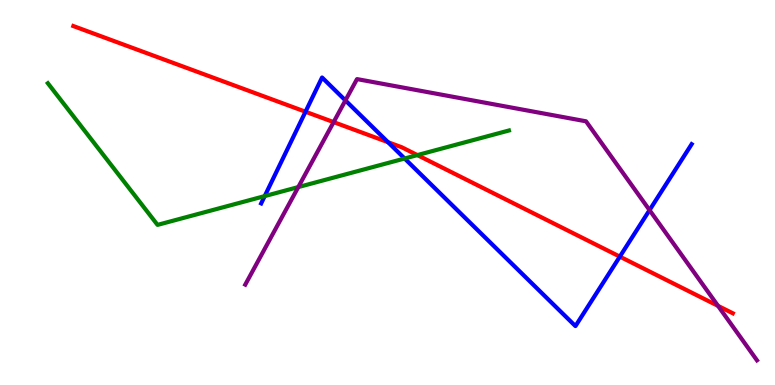[{'lines': ['blue', 'red'], 'intersections': [{'x': 3.94, 'y': 7.1}, {'x': 5.01, 'y': 6.31}, {'x': 8.0, 'y': 3.33}]}, {'lines': ['green', 'red'], 'intersections': [{'x': 5.39, 'y': 5.97}]}, {'lines': ['purple', 'red'], 'intersections': [{'x': 4.3, 'y': 6.83}, {'x': 9.26, 'y': 2.06}]}, {'lines': ['blue', 'green'], 'intersections': [{'x': 3.42, 'y': 4.91}, {'x': 5.22, 'y': 5.88}]}, {'lines': ['blue', 'purple'], 'intersections': [{'x': 4.46, 'y': 7.39}, {'x': 8.38, 'y': 4.54}]}, {'lines': ['green', 'purple'], 'intersections': [{'x': 3.85, 'y': 5.14}]}]